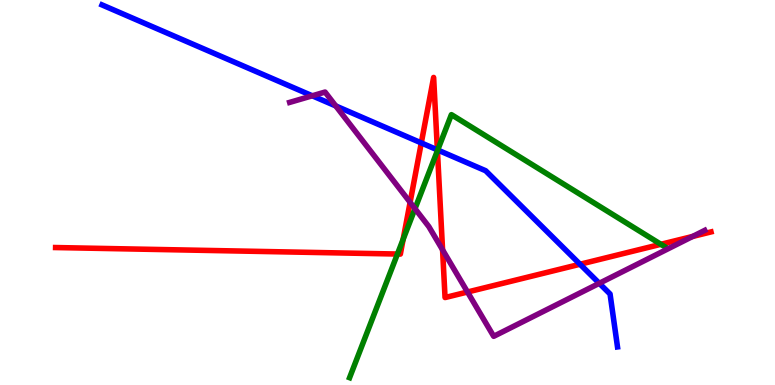[{'lines': ['blue', 'red'], 'intersections': [{'x': 5.44, 'y': 6.29}, {'x': 5.64, 'y': 6.11}, {'x': 7.48, 'y': 3.14}]}, {'lines': ['green', 'red'], 'intersections': [{'x': 5.13, 'y': 3.4}, {'x': 5.2, 'y': 3.78}, {'x': 5.64, 'y': 6.09}, {'x': 8.53, 'y': 3.65}]}, {'lines': ['purple', 'red'], 'intersections': [{'x': 5.29, 'y': 4.74}, {'x': 5.71, 'y': 3.51}, {'x': 6.03, 'y': 2.42}, {'x': 8.94, 'y': 3.86}]}, {'lines': ['blue', 'green'], 'intersections': [{'x': 5.65, 'y': 6.1}]}, {'lines': ['blue', 'purple'], 'intersections': [{'x': 4.03, 'y': 7.51}, {'x': 4.33, 'y': 7.25}, {'x': 7.73, 'y': 2.64}]}, {'lines': ['green', 'purple'], 'intersections': [{'x': 5.35, 'y': 4.58}]}]